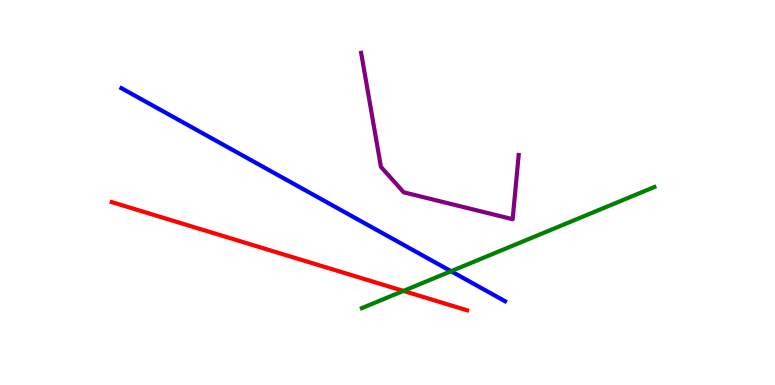[{'lines': ['blue', 'red'], 'intersections': []}, {'lines': ['green', 'red'], 'intersections': [{'x': 5.21, 'y': 2.44}]}, {'lines': ['purple', 'red'], 'intersections': []}, {'lines': ['blue', 'green'], 'intersections': [{'x': 5.82, 'y': 2.96}]}, {'lines': ['blue', 'purple'], 'intersections': []}, {'lines': ['green', 'purple'], 'intersections': []}]